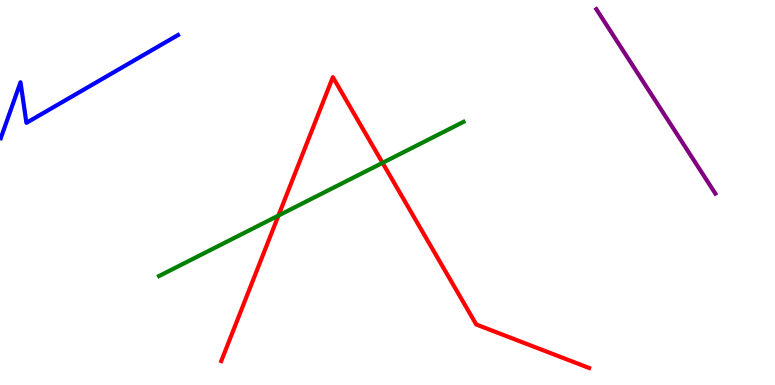[{'lines': ['blue', 'red'], 'intersections': []}, {'lines': ['green', 'red'], 'intersections': [{'x': 3.59, 'y': 4.4}, {'x': 4.94, 'y': 5.77}]}, {'lines': ['purple', 'red'], 'intersections': []}, {'lines': ['blue', 'green'], 'intersections': []}, {'lines': ['blue', 'purple'], 'intersections': []}, {'lines': ['green', 'purple'], 'intersections': []}]